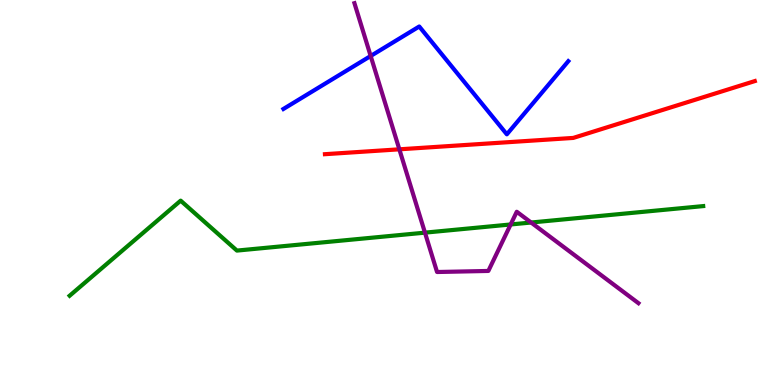[{'lines': ['blue', 'red'], 'intersections': []}, {'lines': ['green', 'red'], 'intersections': []}, {'lines': ['purple', 'red'], 'intersections': [{'x': 5.15, 'y': 6.12}]}, {'lines': ['blue', 'green'], 'intersections': []}, {'lines': ['blue', 'purple'], 'intersections': [{'x': 4.78, 'y': 8.55}]}, {'lines': ['green', 'purple'], 'intersections': [{'x': 5.48, 'y': 3.96}, {'x': 6.59, 'y': 4.17}, {'x': 6.85, 'y': 4.22}]}]